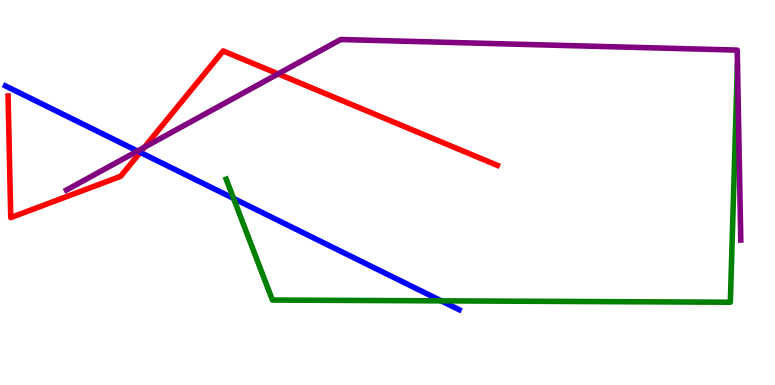[{'lines': ['blue', 'red'], 'intersections': [{'x': 1.81, 'y': 6.04}]}, {'lines': ['green', 'red'], 'intersections': []}, {'lines': ['purple', 'red'], 'intersections': [{'x': 1.86, 'y': 6.17}, {'x': 3.59, 'y': 8.08}]}, {'lines': ['blue', 'green'], 'intersections': [{'x': 3.01, 'y': 4.85}, {'x': 5.69, 'y': 2.19}]}, {'lines': ['blue', 'purple'], 'intersections': [{'x': 1.77, 'y': 6.08}]}, {'lines': ['green', 'purple'], 'intersections': []}]